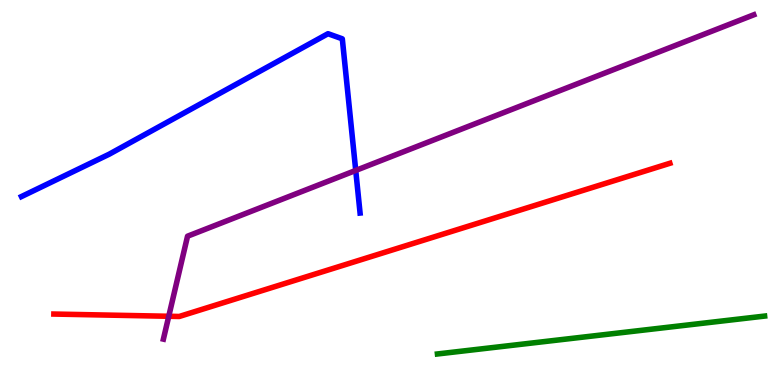[{'lines': ['blue', 'red'], 'intersections': []}, {'lines': ['green', 'red'], 'intersections': []}, {'lines': ['purple', 'red'], 'intersections': [{'x': 2.18, 'y': 1.79}]}, {'lines': ['blue', 'green'], 'intersections': []}, {'lines': ['blue', 'purple'], 'intersections': [{'x': 4.59, 'y': 5.57}]}, {'lines': ['green', 'purple'], 'intersections': []}]